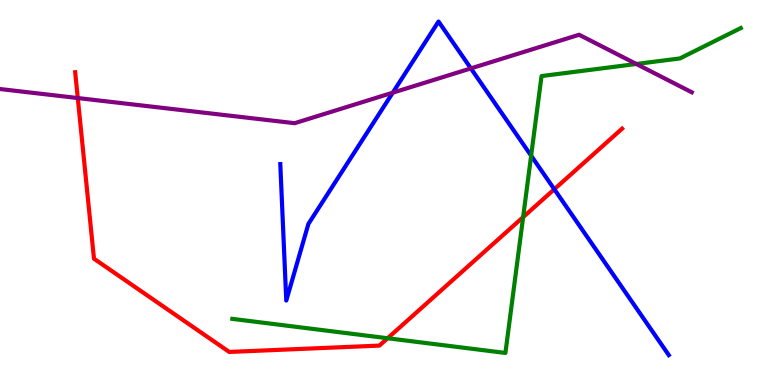[{'lines': ['blue', 'red'], 'intersections': [{'x': 7.15, 'y': 5.08}]}, {'lines': ['green', 'red'], 'intersections': [{'x': 5.0, 'y': 1.21}, {'x': 6.75, 'y': 4.36}]}, {'lines': ['purple', 'red'], 'intersections': [{'x': 1.0, 'y': 7.45}]}, {'lines': ['blue', 'green'], 'intersections': [{'x': 6.85, 'y': 5.96}]}, {'lines': ['blue', 'purple'], 'intersections': [{'x': 5.07, 'y': 7.59}, {'x': 6.08, 'y': 8.22}]}, {'lines': ['green', 'purple'], 'intersections': [{'x': 8.21, 'y': 8.34}]}]